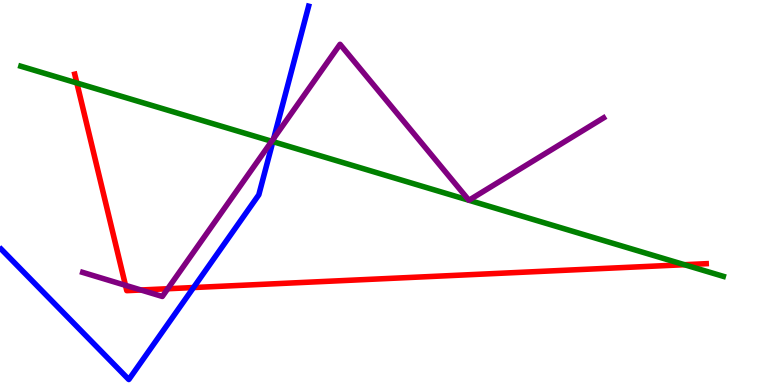[{'lines': ['blue', 'red'], 'intersections': [{'x': 2.5, 'y': 2.53}]}, {'lines': ['green', 'red'], 'intersections': [{'x': 0.992, 'y': 7.84}, {'x': 8.83, 'y': 3.12}]}, {'lines': ['purple', 'red'], 'intersections': [{'x': 1.62, 'y': 2.59}, {'x': 1.82, 'y': 2.47}, {'x': 2.16, 'y': 2.5}]}, {'lines': ['blue', 'green'], 'intersections': [{'x': 3.52, 'y': 6.32}]}, {'lines': ['blue', 'purple'], 'intersections': [{'x': 3.53, 'y': 6.4}]}, {'lines': ['green', 'purple'], 'intersections': [{'x': 3.51, 'y': 6.33}, {'x': 6.05, 'y': 4.8}, {'x': 6.05, 'y': 4.8}]}]